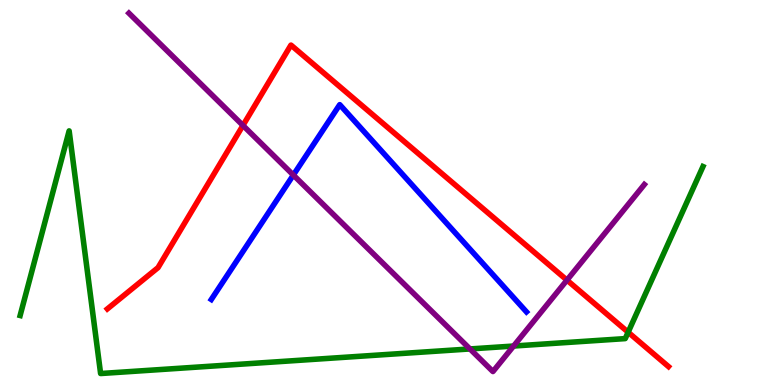[{'lines': ['blue', 'red'], 'intersections': []}, {'lines': ['green', 'red'], 'intersections': [{'x': 8.1, 'y': 1.37}]}, {'lines': ['purple', 'red'], 'intersections': [{'x': 3.13, 'y': 6.74}, {'x': 7.32, 'y': 2.72}]}, {'lines': ['blue', 'green'], 'intersections': []}, {'lines': ['blue', 'purple'], 'intersections': [{'x': 3.79, 'y': 5.45}]}, {'lines': ['green', 'purple'], 'intersections': [{'x': 6.06, 'y': 0.937}, {'x': 6.63, 'y': 1.01}]}]